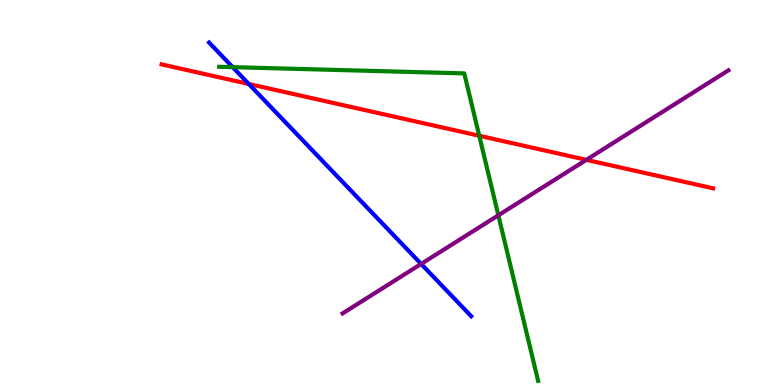[{'lines': ['blue', 'red'], 'intersections': [{'x': 3.21, 'y': 7.82}]}, {'lines': ['green', 'red'], 'intersections': [{'x': 6.18, 'y': 6.47}]}, {'lines': ['purple', 'red'], 'intersections': [{'x': 7.57, 'y': 5.85}]}, {'lines': ['blue', 'green'], 'intersections': [{'x': 3.0, 'y': 8.26}]}, {'lines': ['blue', 'purple'], 'intersections': [{'x': 5.43, 'y': 3.14}]}, {'lines': ['green', 'purple'], 'intersections': [{'x': 6.43, 'y': 4.41}]}]